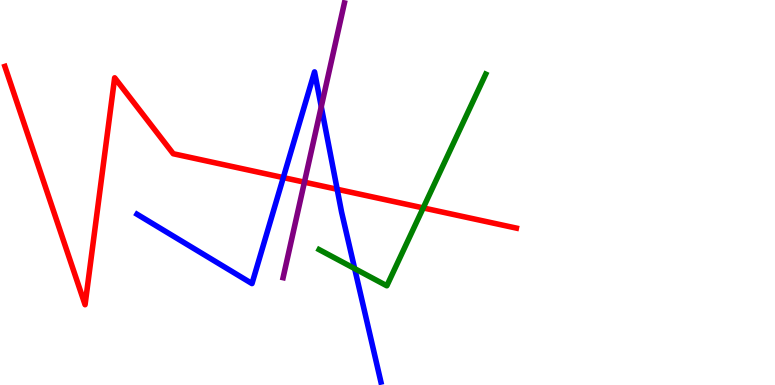[{'lines': ['blue', 'red'], 'intersections': [{'x': 3.66, 'y': 5.39}, {'x': 4.35, 'y': 5.08}]}, {'lines': ['green', 'red'], 'intersections': [{'x': 5.46, 'y': 4.6}]}, {'lines': ['purple', 'red'], 'intersections': [{'x': 3.93, 'y': 5.27}]}, {'lines': ['blue', 'green'], 'intersections': [{'x': 4.58, 'y': 3.02}]}, {'lines': ['blue', 'purple'], 'intersections': [{'x': 4.15, 'y': 7.23}]}, {'lines': ['green', 'purple'], 'intersections': []}]